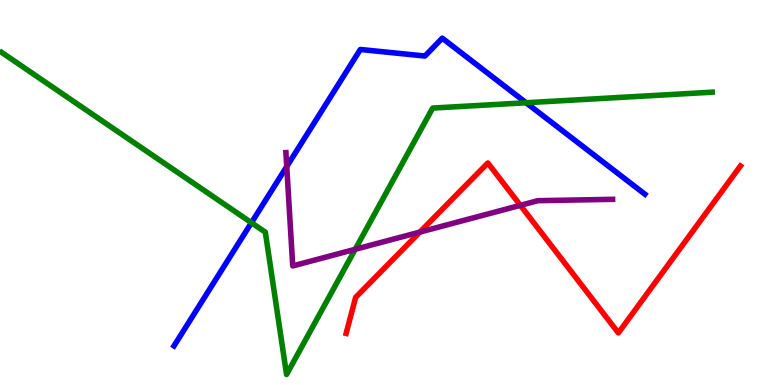[{'lines': ['blue', 'red'], 'intersections': []}, {'lines': ['green', 'red'], 'intersections': []}, {'lines': ['purple', 'red'], 'intersections': [{'x': 5.42, 'y': 3.97}, {'x': 6.71, 'y': 4.67}]}, {'lines': ['blue', 'green'], 'intersections': [{'x': 3.24, 'y': 4.22}, {'x': 6.79, 'y': 7.33}]}, {'lines': ['blue', 'purple'], 'intersections': [{'x': 3.7, 'y': 5.67}]}, {'lines': ['green', 'purple'], 'intersections': [{'x': 4.58, 'y': 3.52}]}]